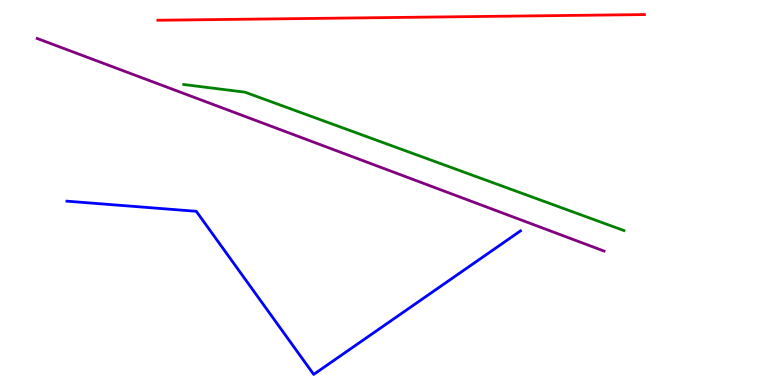[{'lines': ['blue', 'red'], 'intersections': []}, {'lines': ['green', 'red'], 'intersections': []}, {'lines': ['purple', 'red'], 'intersections': []}, {'lines': ['blue', 'green'], 'intersections': []}, {'lines': ['blue', 'purple'], 'intersections': []}, {'lines': ['green', 'purple'], 'intersections': []}]